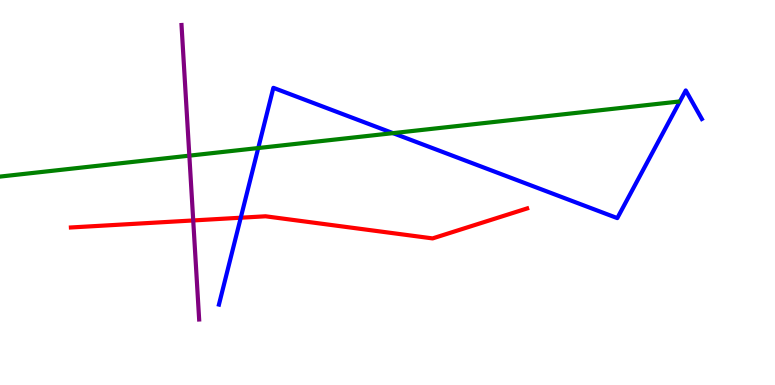[{'lines': ['blue', 'red'], 'intersections': [{'x': 3.11, 'y': 4.35}]}, {'lines': ['green', 'red'], 'intersections': []}, {'lines': ['purple', 'red'], 'intersections': [{'x': 2.49, 'y': 4.27}]}, {'lines': ['blue', 'green'], 'intersections': [{'x': 3.33, 'y': 6.15}, {'x': 5.07, 'y': 6.54}]}, {'lines': ['blue', 'purple'], 'intersections': []}, {'lines': ['green', 'purple'], 'intersections': [{'x': 2.44, 'y': 5.96}]}]